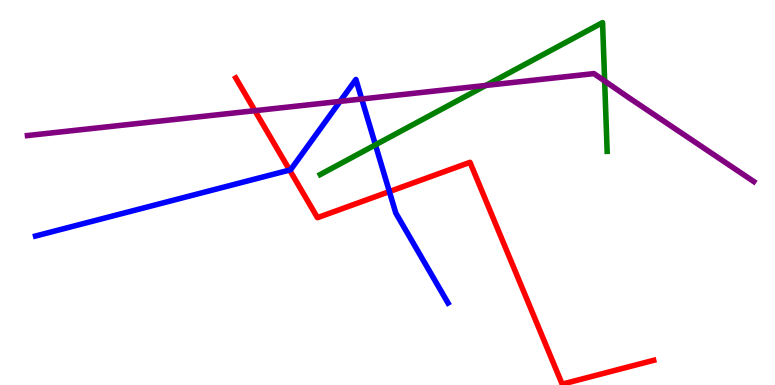[{'lines': ['blue', 'red'], 'intersections': [{'x': 3.74, 'y': 5.58}, {'x': 5.02, 'y': 5.02}]}, {'lines': ['green', 'red'], 'intersections': []}, {'lines': ['purple', 'red'], 'intersections': [{'x': 3.29, 'y': 7.12}]}, {'lines': ['blue', 'green'], 'intersections': [{'x': 4.84, 'y': 6.24}]}, {'lines': ['blue', 'purple'], 'intersections': [{'x': 4.39, 'y': 7.37}, {'x': 4.67, 'y': 7.43}]}, {'lines': ['green', 'purple'], 'intersections': [{'x': 6.27, 'y': 7.78}, {'x': 7.8, 'y': 7.9}]}]